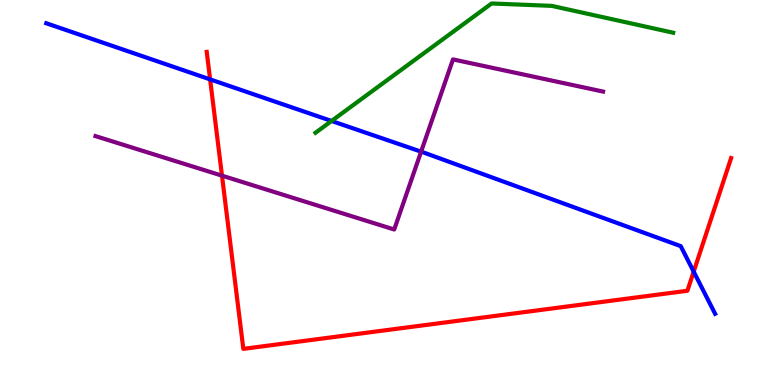[{'lines': ['blue', 'red'], 'intersections': [{'x': 2.71, 'y': 7.94}, {'x': 8.95, 'y': 2.94}]}, {'lines': ['green', 'red'], 'intersections': []}, {'lines': ['purple', 'red'], 'intersections': [{'x': 2.86, 'y': 5.44}]}, {'lines': ['blue', 'green'], 'intersections': [{'x': 4.28, 'y': 6.86}]}, {'lines': ['blue', 'purple'], 'intersections': [{'x': 5.43, 'y': 6.06}]}, {'lines': ['green', 'purple'], 'intersections': []}]